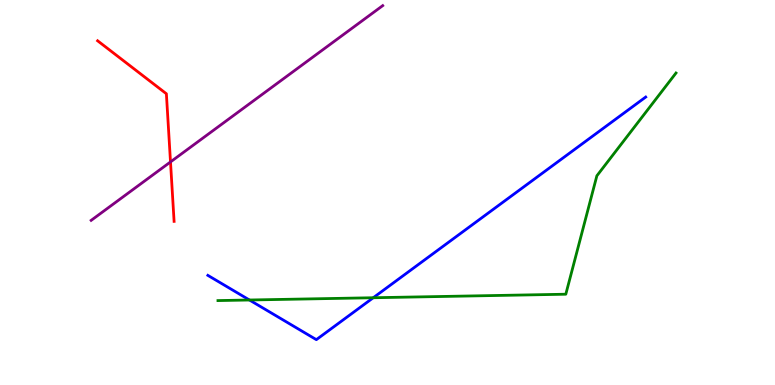[{'lines': ['blue', 'red'], 'intersections': []}, {'lines': ['green', 'red'], 'intersections': []}, {'lines': ['purple', 'red'], 'intersections': [{'x': 2.2, 'y': 5.79}]}, {'lines': ['blue', 'green'], 'intersections': [{'x': 3.22, 'y': 2.21}, {'x': 4.82, 'y': 2.27}]}, {'lines': ['blue', 'purple'], 'intersections': []}, {'lines': ['green', 'purple'], 'intersections': []}]